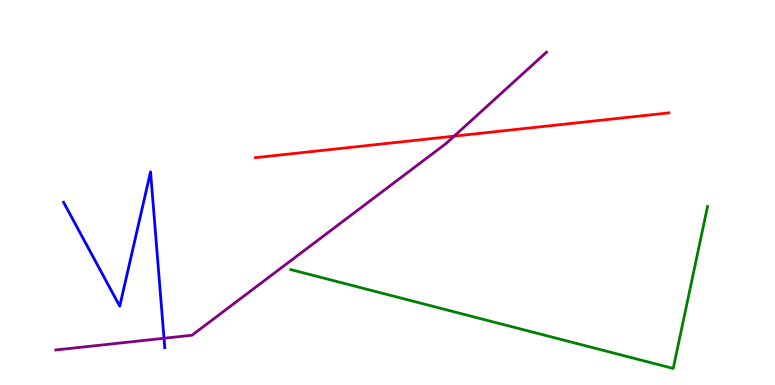[{'lines': ['blue', 'red'], 'intersections': []}, {'lines': ['green', 'red'], 'intersections': []}, {'lines': ['purple', 'red'], 'intersections': [{'x': 5.86, 'y': 6.46}]}, {'lines': ['blue', 'green'], 'intersections': []}, {'lines': ['blue', 'purple'], 'intersections': [{'x': 2.12, 'y': 1.21}]}, {'lines': ['green', 'purple'], 'intersections': []}]